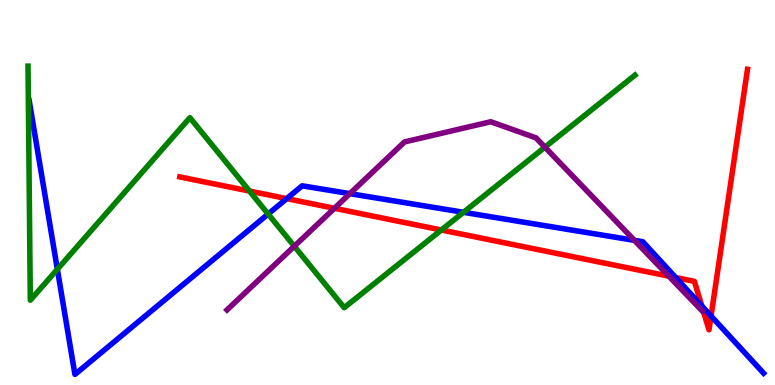[{'lines': ['blue', 'red'], 'intersections': [{'x': 3.7, 'y': 4.84}, {'x': 8.72, 'y': 2.79}, {'x': 9.06, 'y': 2.05}, {'x': 9.17, 'y': 1.79}]}, {'lines': ['green', 'red'], 'intersections': [{'x': 3.22, 'y': 5.04}, {'x': 5.69, 'y': 4.03}]}, {'lines': ['purple', 'red'], 'intersections': [{'x': 4.31, 'y': 4.59}, {'x': 8.63, 'y': 2.83}]}, {'lines': ['blue', 'green'], 'intersections': [{'x': 0.74, 'y': 3.01}, {'x': 3.46, 'y': 4.44}, {'x': 5.98, 'y': 4.49}]}, {'lines': ['blue', 'purple'], 'intersections': [{'x': 4.51, 'y': 4.97}, {'x': 8.19, 'y': 3.76}]}, {'lines': ['green', 'purple'], 'intersections': [{'x': 3.8, 'y': 3.6}, {'x': 7.03, 'y': 6.18}]}]